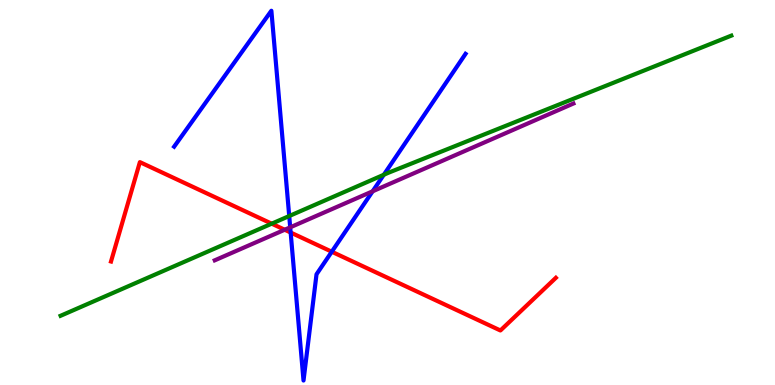[{'lines': ['blue', 'red'], 'intersections': [{'x': 3.75, 'y': 3.96}, {'x': 4.28, 'y': 3.46}]}, {'lines': ['green', 'red'], 'intersections': [{'x': 3.51, 'y': 4.19}]}, {'lines': ['purple', 'red'], 'intersections': [{'x': 3.67, 'y': 4.03}]}, {'lines': ['blue', 'green'], 'intersections': [{'x': 3.73, 'y': 4.39}, {'x': 4.95, 'y': 5.46}]}, {'lines': ['blue', 'purple'], 'intersections': [{'x': 3.74, 'y': 4.1}, {'x': 4.81, 'y': 5.03}]}, {'lines': ['green', 'purple'], 'intersections': []}]